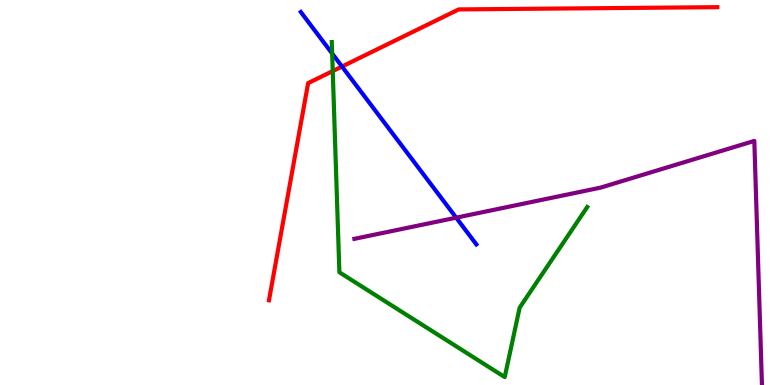[{'lines': ['blue', 'red'], 'intersections': [{'x': 4.41, 'y': 8.27}]}, {'lines': ['green', 'red'], 'intersections': [{'x': 4.29, 'y': 8.15}]}, {'lines': ['purple', 'red'], 'intersections': []}, {'lines': ['blue', 'green'], 'intersections': [{'x': 4.29, 'y': 8.61}]}, {'lines': ['blue', 'purple'], 'intersections': [{'x': 5.89, 'y': 4.35}]}, {'lines': ['green', 'purple'], 'intersections': []}]